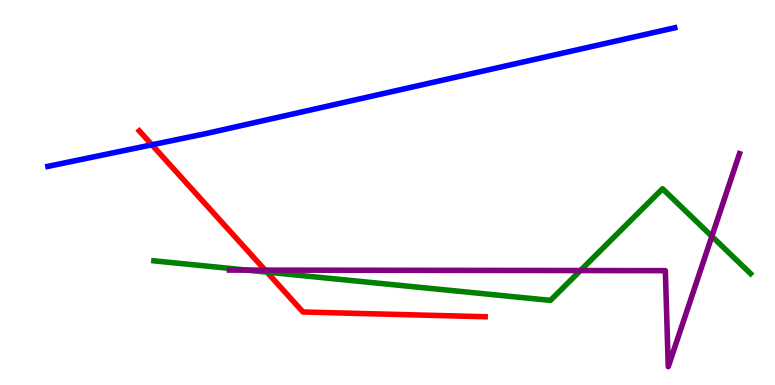[{'lines': ['blue', 'red'], 'intersections': [{'x': 1.96, 'y': 6.24}]}, {'lines': ['green', 'red'], 'intersections': [{'x': 3.44, 'y': 2.93}]}, {'lines': ['purple', 'red'], 'intersections': [{'x': 3.42, 'y': 2.98}]}, {'lines': ['blue', 'green'], 'intersections': []}, {'lines': ['blue', 'purple'], 'intersections': []}, {'lines': ['green', 'purple'], 'intersections': [{'x': 3.19, 'y': 2.98}, {'x': 7.49, 'y': 2.97}, {'x': 9.19, 'y': 3.86}]}]